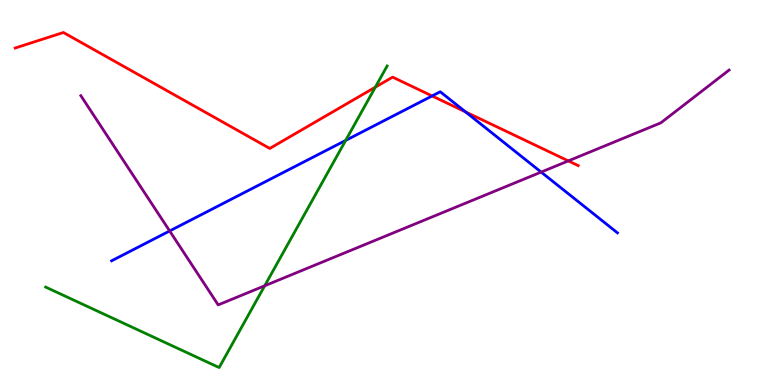[{'lines': ['blue', 'red'], 'intersections': [{'x': 5.58, 'y': 7.51}, {'x': 6.01, 'y': 7.09}]}, {'lines': ['green', 'red'], 'intersections': [{'x': 4.84, 'y': 7.74}]}, {'lines': ['purple', 'red'], 'intersections': [{'x': 7.33, 'y': 5.82}]}, {'lines': ['blue', 'green'], 'intersections': [{'x': 4.46, 'y': 6.35}]}, {'lines': ['blue', 'purple'], 'intersections': [{'x': 2.19, 'y': 4.0}, {'x': 6.98, 'y': 5.53}]}, {'lines': ['green', 'purple'], 'intersections': [{'x': 3.42, 'y': 2.58}]}]